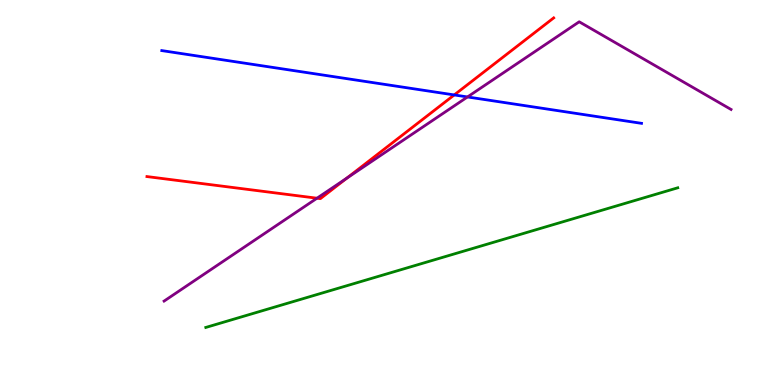[{'lines': ['blue', 'red'], 'intersections': [{'x': 5.86, 'y': 7.53}]}, {'lines': ['green', 'red'], 'intersections': []}, {'lines': ['purple', 'red'], 'intersections': [{'x': 4.09, 'y': 4.85}, {'x': 4.48, 'y': 5.37}]}, {'lines': ['blue', 'green'], 'intersections': []}, {'lines': ['blue', 'purple'], 'intersections': [{'x': 6.03, 'y': 7.48}]}, {'lines': ['green', 'purple'], 'intersections': []}]